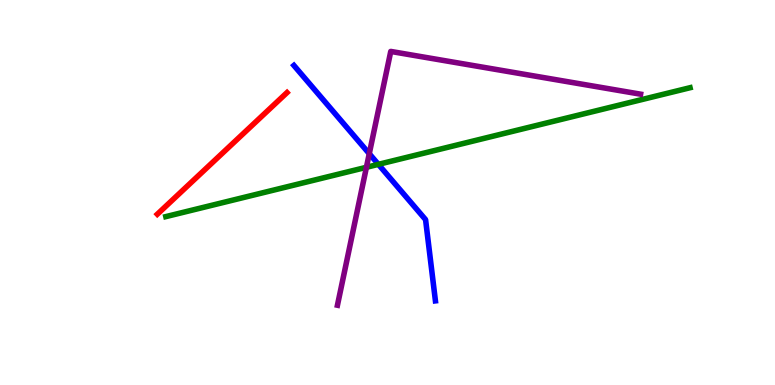[{'lines': ['blue', 'red'], 'intersections': []}, {'lines': ['green', 'red'], 'intersections': []}, {'lines': ['purple', 'red'], 'intersections': []}, {'lines': ['blue', 'green'], 'intersections': [{'x': 4.88, 'y': 5.73}]}, {'lines': ['blue', 'purple'], 'intersections': [{'x': 4.76, 'y': 6.01}]}, {'lines': ['green', 'purple'], 'intersections': [{'x': 4.73, 'y': 5.65}]}]